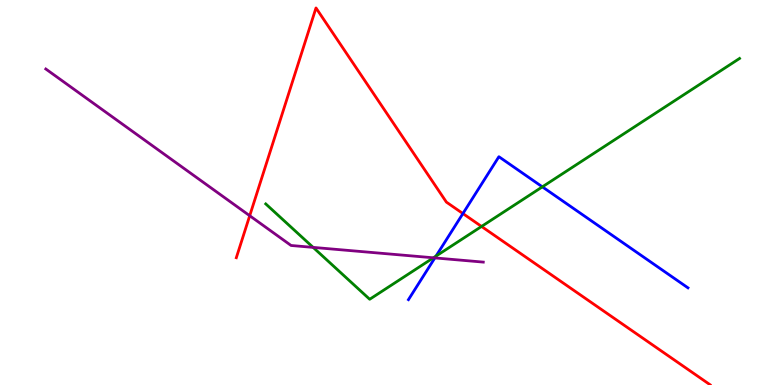[{'lines': ['blue', 'red'], 'intersections': [{'x': 5.97, 'y': 4.45}]}, {'lines': ['green', 'red'], 'intersections': [{'x': 6.21, 'y': 4.12}]}, {'lines': ['purple', 'red'], 'intersections': [{'x': 3.22, 'y': 4.4}]}, {'lines': ['blue', 'green'], 'intersections': [{'x': 5.63, 'y': 3.35}, {'x': 7.0, 'y': 5.15}]}, {'lines': ['blue', 'purple'], 'intersections': [{'x': 5.61, 'y': 3.3}]}, {'lines': ['green', 'purple'], 'intersections': [{'x': 4.04, 'y': 3.57}, {'x': 5.59, 'y': 3.3}]}]